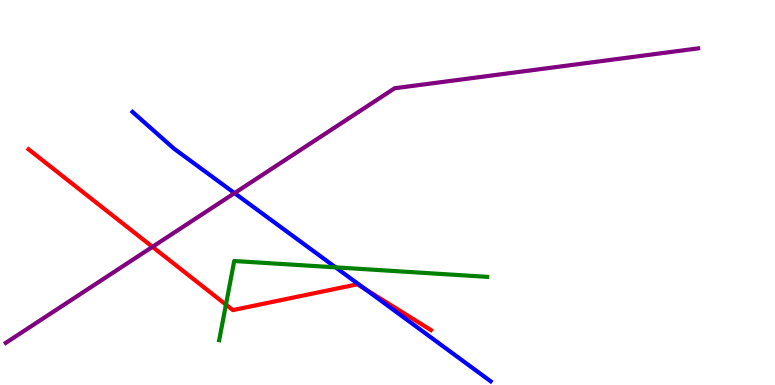[{'lines': ['blue', 'red'], 'intersections': [{'x': 4.72, 'y': 2.48}]}, {'lines': ['green', 'red'], 'intersections': [{'x': 2.92, 'y': 2.09}]}, {'lines': ['purple', 'red'], 'intersections': [{'x': 1.97, 'y': 3.59}]}, {'lines': ['blue', 'green'], 'intersections': [{'x': 4.33, 'y': 3.06}]}, {'lines': ['blue', 'purple'], 'intersections': [{'x': 3.03, 'y': 4.98}]}, {'lines': ['green', 'purple'], 'intersections': []}]